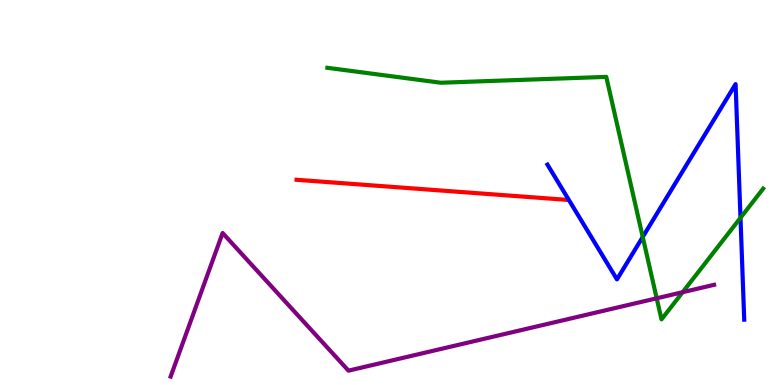[{'lines': ['blue', 'red'], 'intersections': []}, {'lines': ['green', 'red'], 'intersections': []}, {'lines': ['purple', 'red'], 'intersections': []}, {'lines': ['blue', 'green'], 'intersections': [{'x': 8.29, 'y': 3.84}, {'x': 9.55, 'y': 4.34}]}, {'lines': ['blue', 'purple'], 'intersections': []}, {'lines': ['green', 'purple'], 'intersections': [{'x': 8.47, 'y': 2.25}, {'x': 8.81, 'y': 2.41}]}]